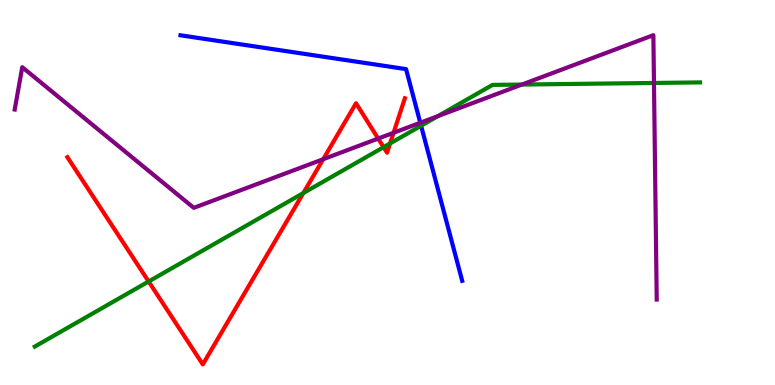[{'lines': ['blue', 'red'], 'intersections': []}, {'lines': ['green', 'red'], 'intersections': [{'x': 1.92, 'y': 2.69}, {'x': 3.91, 'y': 4.99}, {'x': 4.95, 'y': 6.18}, {'x': 5.03, 'y': 6.27}]}, {'lines': ['purple', 'red'], 'intersections': [{'x': 4.17, 'y': 5.86}, {'x': 4.88, 'y': 6.4}, {'x': 5.08, 'y': 6.55}]}, {'lines': ['blue', 'green'], 'intersections': [{'x': 5.43, 'y': 6.73}]}, {'lines': ['blue', 'purple'], 'intersections': [{'x': 5.42, 'y': 6.81}]}, {'lines': ['green', 'purple'], 'intersections': [{'x': 5.65, 'y': 6.98}, {'x': 6.73, 'y': 7.8}, {'x': 8.44, 'y': 7.85}]}]